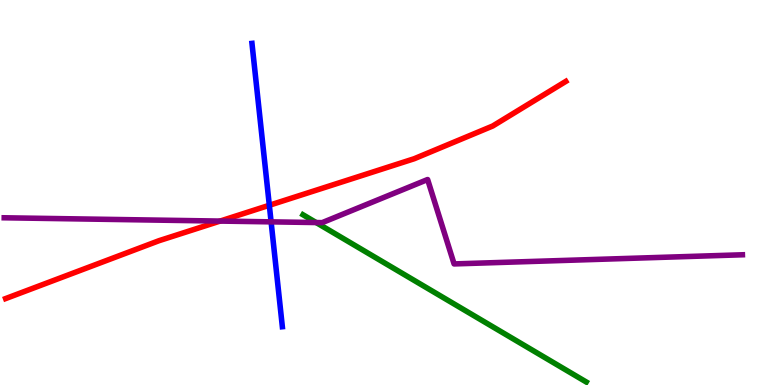[{'lines': ['blue', 'red'], 'intersections': [{'x': 3.48, 'y': 4.67}]}, {'lines': ['green', 'red'], 'intersections': []}, {'lines': ['purple', 'red'], 'intersections': [{'x': 2.84, 'y': 4.26}]}, {'lines': ['blue', 'green'], 'intersections': []}, {'lines': ['blue', 'purple'], 'intersections': [{'x': 3.5, 'y': 4.24}]}, {'lines': ['green', 'purple'], 'intersections': [{'x': 4.08, 'y': 4.22}]}]